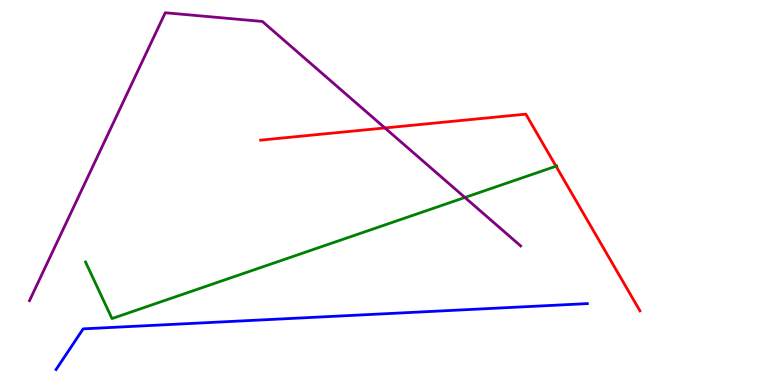[{'lines': ['blue', 'red'], 'intersections': []}, {'lines': ['green', 'red'], 'intersections': [{'x': 7.17, 'y': 5.68}]}, {'lines': ['purple', 'red'], 'intersections': [{'x': 4.97, 'y': 6.68}]}, {'lines': ['blue', 'green'], 'intersections': []}, {'lines': ['blue', 'purple'], 'intersections': []}, {'lines': ['green', 'purple'], 'intersections': [{'x': 6.0, 'y': 4.87}]}]